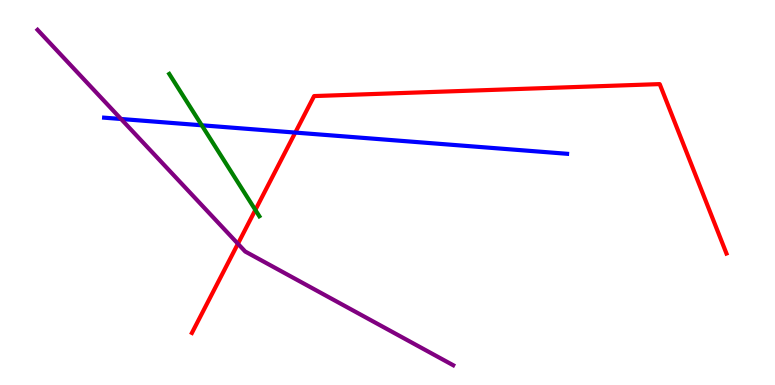[{'lines': ['blue', 'red'], 'intersections': [{'x': 3.81, 'y': 6.56}]}, {'lines': ['green', 'red'], 'intersections': [{'x': 3.29, 'y': 4.55}]}, {'lines': ['purple', 'red'], 'intersections': [{'x': 3.07, 'y': 3.67}]}, {'lines': ['blue', 'green'], 'intersections': [{'x': 2.6, 'y': 6.75}]}, {'lines': ['blue', 'purple'], 'intersections': [{'x': 1.56, 'y': 6.91}]}, {'lines': ['green', 'purple'], 'intersections': []}]